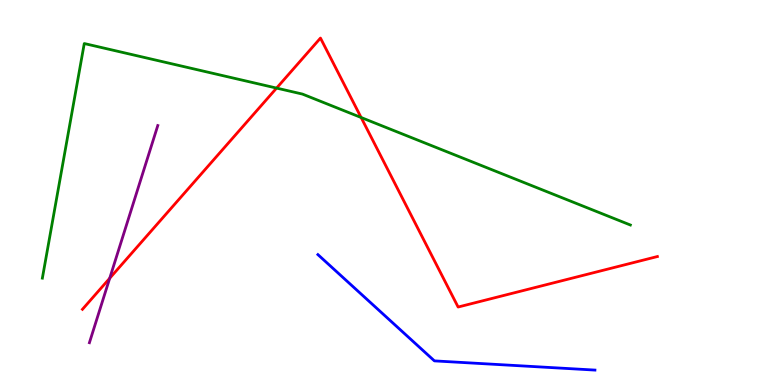[{'lines': ['blue', 'red'], 'intersections': []}, {'lines': ['green', 'red'], 'intersections': [{'x': 3.57, 'y': 7.71}, {'x': 4.66, 'y': 6.95}]}, {'lines': ['purple', 'red'], 'intersections': [{'x': 1.42, 'y': 2.77}]}, {'lines': ['blue', 'green'], 'intersections': []}, {'lines': ['blue', 'purple'], 'intersections': []}, {'lines': ['green', 'purple'], 'intersections': []}]